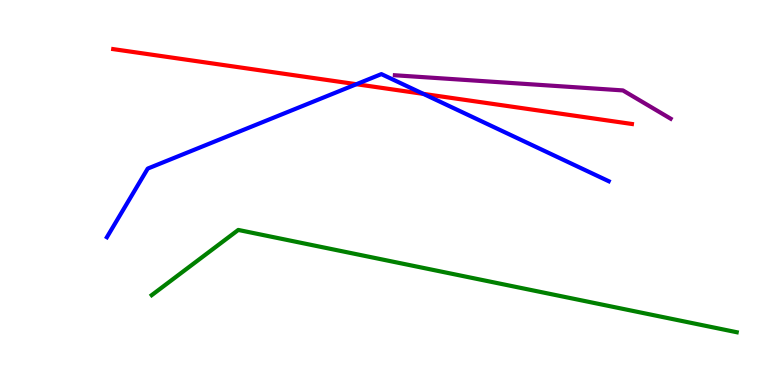[{'lines': ['blue', 'red'], 'intersections': [{'x': 4.6, 'y': 7.81}, {'x': 5.46, 'y': 7.56}]}, {'lines': ['green', 'red'], 'intersections': []}, {'lines': ['purple', 'red'], 'intersections': []}, {'lines': ['blue', 'green'], 'intersections': []}, {'lines': ['blue', 'purple'], 'intersections': []}, {'lines': ['green', 'purple'], 'intersections': []}]